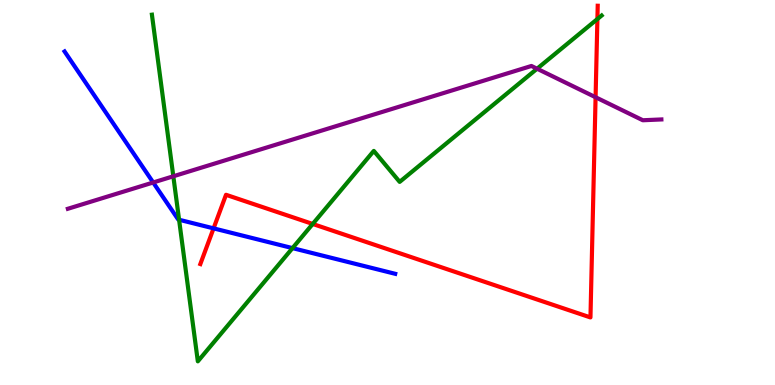[{'lines': ['blue', 'red'], 'intersections': [{'x': 2.76, 'y': 4.07}]}, {'lines': ['green', 'red'], 'intersections': [{'x': 4.03, 'y': 4.18}, {'x': 7.71, 'y': 9.51}]}, {'lines': ['purple', 'red'], 'intersections': [{'x': 7.68, 'y': 7.47}]}, {'lines': ['blue', 'green'], 'intersections': [{'x': 2.31, 'y': 4.29}, {'x': 3.77, 'y': 3.56}]}, {'lines': ['blue', 'purple'], 'intersections': [{'x': 1.98, 'y': 5.26}]}, {'lines': ['green', 'purple'], 'intersections': [{'x': 2.24, 'y': 5.42}, {'x': 6.93, 'y': 8.21}]}]